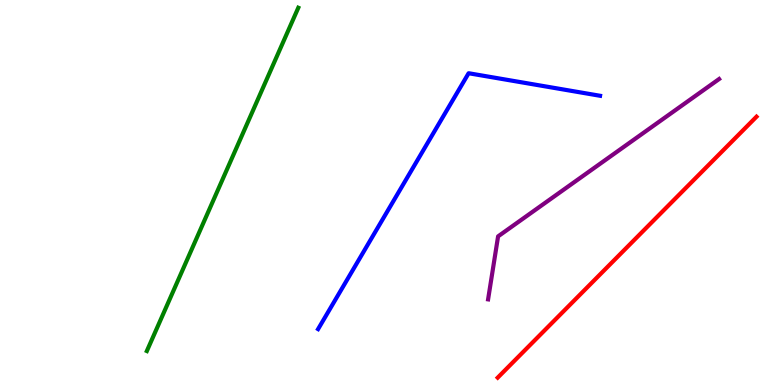[{'lines': ['blue', 'red'], 'intersections': []}, {'lines': ['green', 'red'], 'intersections': []}, {'lines': ['purple', 'red'], 'intersections': []}, {'lines': ['blue', 'green'], 'intersections': []}, {'lines': ['blue', 'purple'], 'intersections': []}, {'lines': ['green', 'purple'], 'intersections': []}]